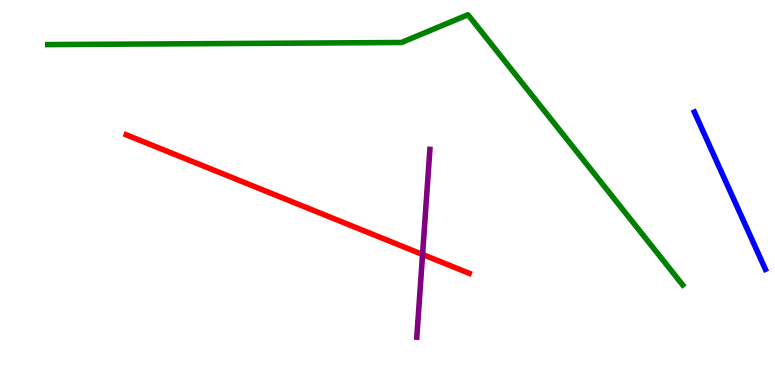[{'lines': ['blue', 'red'], 'intersections': []}, {'lines': ['green', 'red'], 'intersections': []}, {'lines': ['purple', 'red'], 'intersections': [{'x': 5.45, 'y': 3.39}]}, {'lines': ['blue', 'green'], 'intersections': []}, {'lines': ['blue', 'purple'], 'intersections': []}, {'lines': ['green', 'purple'], 'intersections': []}]